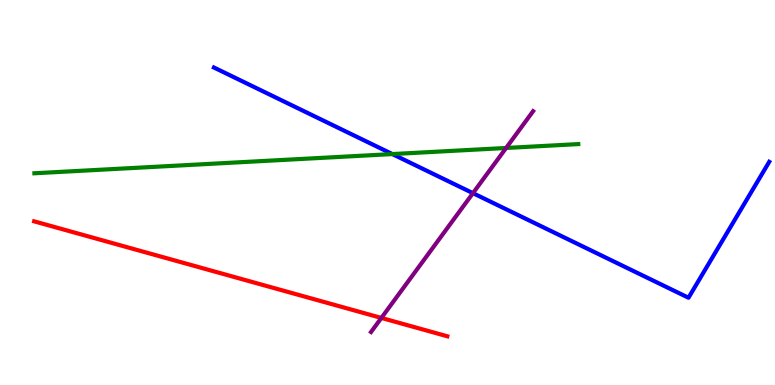[{'lines': ['blue', 'red'], 'intersections': []}, {'lines': ['green', 'red'], 'intersections': []}, {'lines': ['purple', 'red'], 'intersections': [{'x': 4.92, 'y': 1.74}]}, {'lines': ['blue', 'green'], 'intersections': [{'x': 5.06, 'y': 6.0}]}, {'lines': ['blue', 'purple'], 'intersections': [{'x': 6.1, 'y': 4.98}]}, {'lines': ['green', 'purple'], 'intersections': [{'x': 6.53, 'y': 6.16}]}]